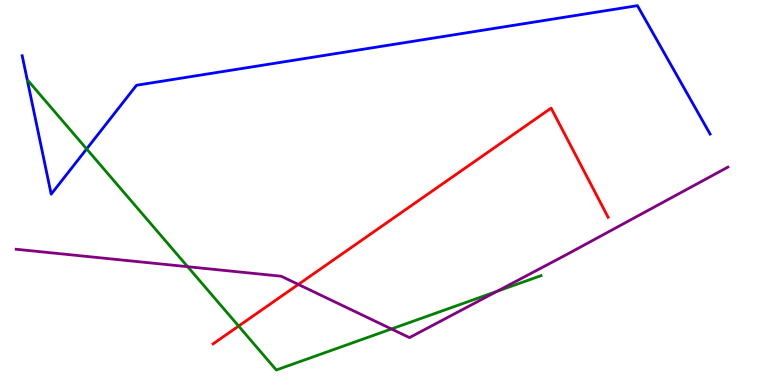[{'lines': ['blue', 'red'], 'intersections': []}, {'lines': ['green', 'red'], 'intersections': [{'x': 3.08, 'y': 1.53}]}, {'lines': ['purple', 'red'], 'intersections': [{'x': 3.85, 'y': 2.61}]}, {'lines': ['blue', 'green'], 'intersections': [{'x': 1.12, 'y': 6.13}]}, {'lines': ['blue', 'purple'], 'intersections': []}, {'lines': ['green', 'purple'], 'intersections': [{'x': 2.42, 'y': 3.07}, {'x': 5.05, 'y': 1.46}, {'x': 6.41, 'y': 2.43}]}]